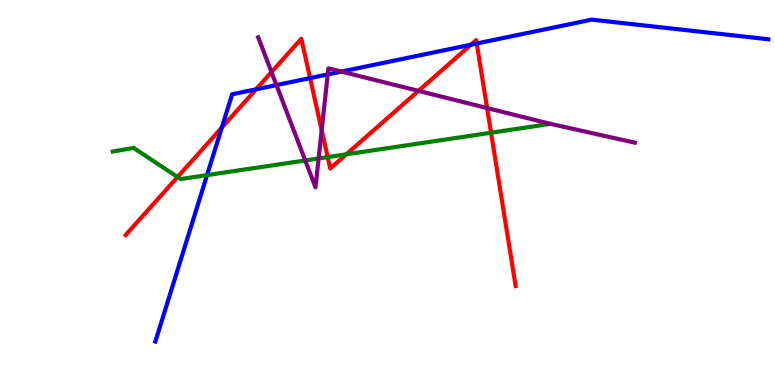[{'lines': ['blue', 'red'], 'intersections': [{'x': 2.86, 'y': 6.69}, {'x': 3.3, 'y': 7.68}, {'x': 4.0, 'y': 7.97}, {'x': 6.08, 'y': 8.84}, {'x': 6.15, 'y': 8.87}]}, {'lines': ['green', 'red'], 'intersections': [{'x': 2.29, 'y': 5.4}, {'x': 4.23, 'y': 5.92}, {'x': 4.47, 'y': 5.99}, {'x': 6.34, 'y': 6.55}]}, {'lines': ['purple', 'red'], 'intersections': [{'x': 3.5, 'y': 8.13}, {'x': 4.15, 'y': 6.62}, {'x': 5.4, 'y': 7.64}, {'x': 6.28, 'y': 7.19}]}, {'lines': ['blue', 'green'], 'intersections': [{'x': 2.67, 'y': 5.45}]}, {'lines': ['blue', 'purple'], 'intersections': [{'x': 3.57, 'y': 7.79}, {'x': 4.23, 'y': 8.07}, {'x': 4.41, 'y': 8.14}]}, {'lines': ['green', 'purple'], 'intersections': [{'x': 3.94, 'y': 5.83}, {'x': 4.11, 'y': 5.88}]}]